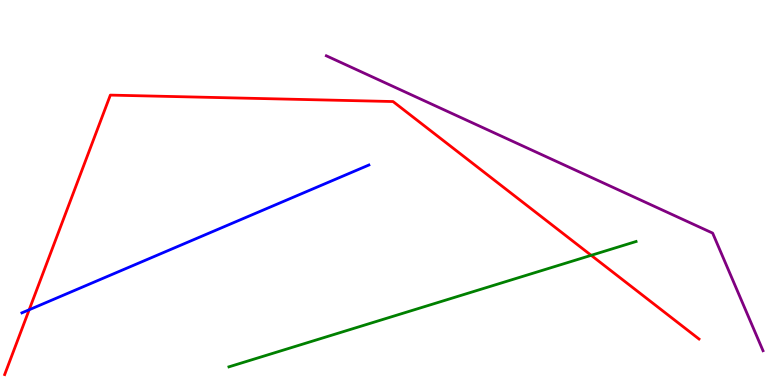[{'lines': ['blue', 'red'], 'intersections': [{'x': 0.377, 'y': 1.95}]}, {'lines': ['green', 'red'], 'intersections': [{'x': 7.63, 'y': 3.37}]}, {'lines': ['purple', 'red'], 'intersections': []}, {'lines': ['blue', 'green'], 'intersections': []}, {'lines': ['blue', 'purple'], 'intersections': []}, {'lines': ['green', 'purple'], 'intersections': []}]